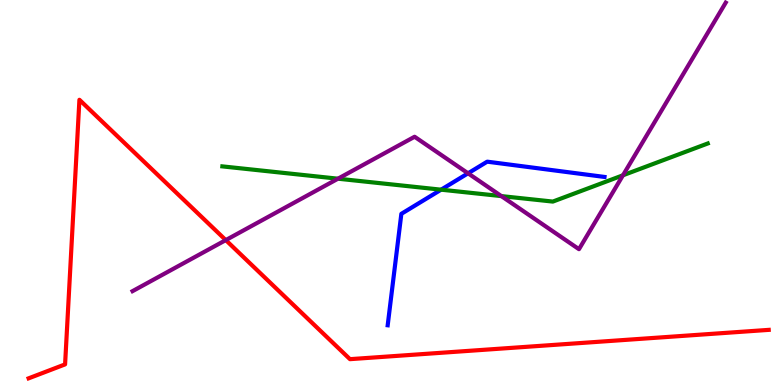[{'lines': ['blue', 'red'], 'intersections': []}, {'lines': ['green', 'red'], 'intersections': []}, {'lines': ['purple', 'red'], 'intersections': [{'x': 2.91, 'y': 3.76}]}, {'lines': ['blue', 'green'], 'intersections': [{'x': 5.69, 'y': 5.07}]}, {'lines': ['blue', 'purple'], 'intersections': [{'x': 6.04, 'y': 5.5}]}, {'lines': ['green', 'purple'], 'intersections': [{'x': 4.36, 'y': 5.36}, {'x': 6.47, 'y': 4.91}, {'x': 8.04, 'y': 5.45}]}]